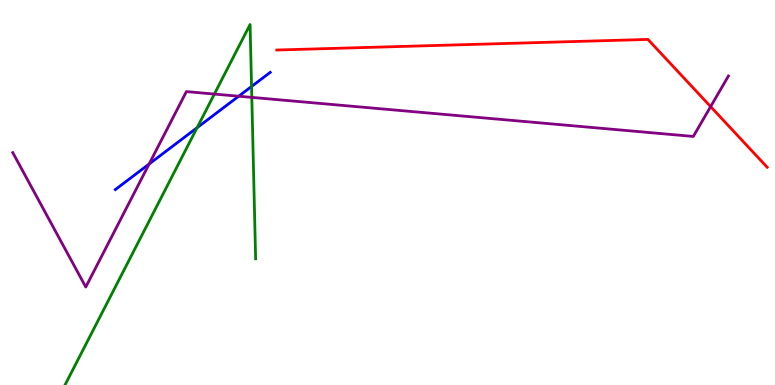[{'lines': ['blue', 'red'], 'intersections': []}, {'lines': ['green', 'red'], 'intersections': []}, {'lines': ['purple', 'red'], 'intersections': [{'x': 9.17, 'y': 7.23}]}, {'lines': ['blue', 'green'], 'intersections': [{'x': 2.54, 'y': 6.68}, {'x': 3.25, 'y': 7.75}]}, {'lines': ['blue', 'purple'], 'intersections': [{'x': 1.92, 'y': 5.74}, {'x': 3.08, 'y': 7.5}]}, {'lines': ['green', 'purple'], 'intersections': [{'x': 2.77, 'y': 7.56}, {'x': 3.25, 'y': 7.47}]}]